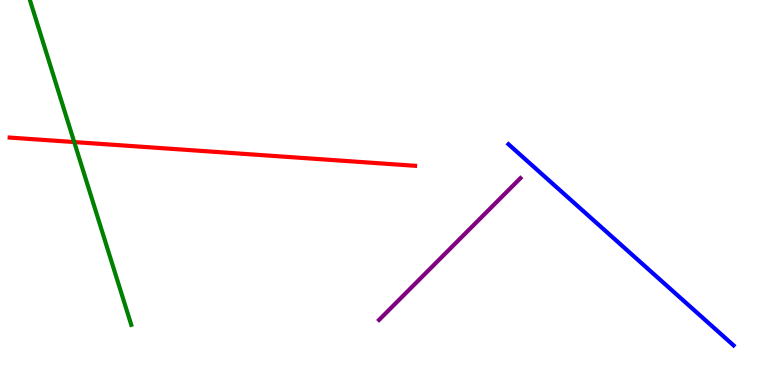[{'lines': ['blue', 'red'], 'intersections': []}, {'lines': ['green', 'red'], 'intersections': [{'x': 0.958, 'y': 6.31}]}, {'lines': ['purple', 'red'], 'intersections': []}, {'lines': ['blue', 'green'], 'intersections': []}, {'lines': ['blue', 'purple'], 'intersections': []}, {'lines': ['green', 'purple'], 'intersections': []}]